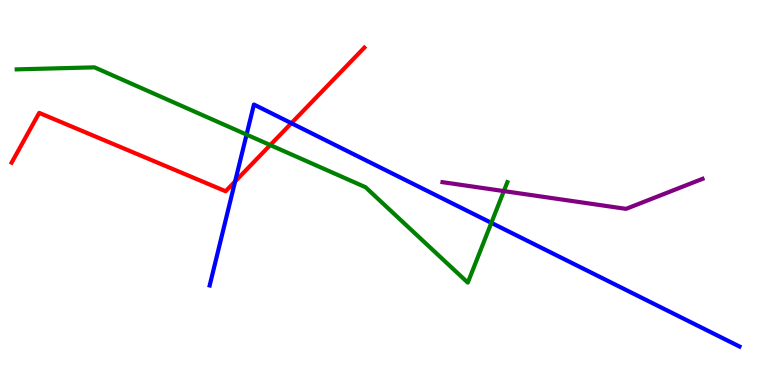[{'lines': ['blue', 'red'], 'intersections': [{'x': 3.03, 'y': 5.29}, {'x': 3.76, 'y': 6.8}]}, {'lines': ['green', 'red'], 'intersections': [{'x': 3.49, 'y': 6.23}]}, {'lines': ['purple', 'red'], 'intersections': []}, {'lines': ['blue', 'green'], 'intersections': [{'x': 3.18, 'y': 6.5}, {'x': 6.34, 'y': 4.21}]}, {'lines': ['blue', 'purple'], 'intersections': []}, {'lines': ['green', 'purple'], 'intersections': [{'x': 6.5, 'y': 5.04}]}]